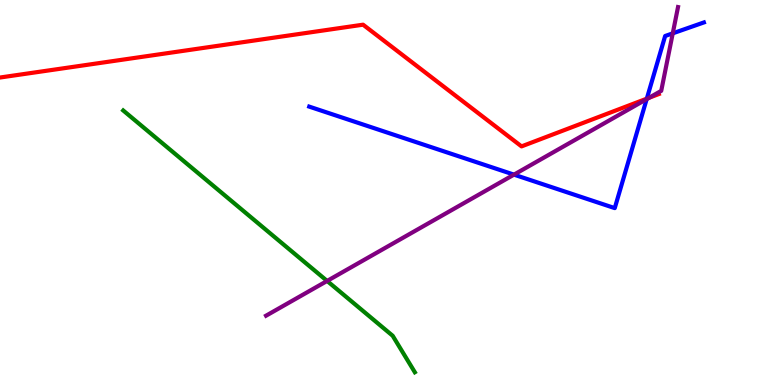[{'lines': ['blue', 'red'], 'intersections': [{'x': 8.35, 'y': 7.44}]}, {'lines': ['green', 'red'], 'intersections': []}, {'lines': ['purple', 'red'], 'intersections': [{'x': 8.37, 'y': 7.46}]}, {'lines': ['blue', 'green'], 'intersections': []}, {'lines': ['blue', 'purple'], 'intersections': [{'x': 6.63, 'y': 5.46}, {'x': 8.34, 'y': 7.42}, {'x': 8.68, 'y': 9.13}]}, {'lines': ['green', 'purple'], 'intersections': [{'x': 4.22, 'y': 2.7}]}]